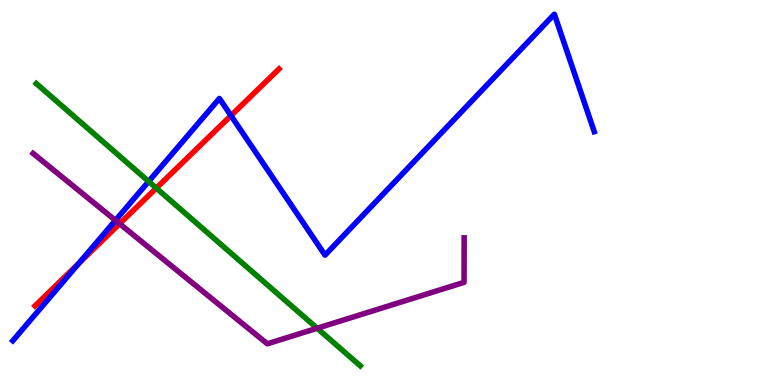[{'lines': ['blue', 'red'], 'intersections': [{'x': 1.02, 'y': 3.16}, {'x': 2.98, 'y': 7.0}]}, {'lines': ['green', 'red'], 'intersections': [{'x': 2.02, 'y': 5.11}]}, {'lines': ['purple', 'red'], 'intersections': [{'x': 1.54, 'y': 4.19}]}, {'lines': ['blue', 'green'], 'intersections': [{'x': 1.92, 'y': 5.29}]}, {'lines': ['blue', 'purple'], 'intersections': [{'x': 1.49, 'y': 4.28}]}, {'lines': ['green', 'purple'], 'intersections': [{'x': 4.09, 'y': 1.47}]}]